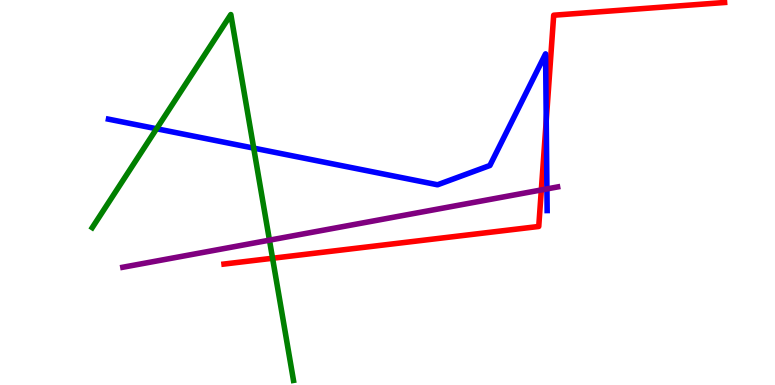[{'lines': ['blue', 'red'], 'intersections': [{'x': 7.05, 'y': 6.87}]}, {'lines': ['green', 'red'], 'intersections': [{'x': 3.52, 'y': 3.29}]}, {'lines': ['purple', 'red'], 'intersections': [{'x': 6.98, 'y': 5.07}]}, {'lines': ['blue', 'green'], 'intersections': [{'x': 2.02, 'y': 6.66}, {'x': 3.27, 'y': 6.15}]}, {'lines': ['blue', 'purple'], 'intersections': [{'x': 7.06, 'y': 5.09}]}, {'lines': ['green', 'purple'], 'intersections': [{'x': 3.48, 'y': 3.76}]}]